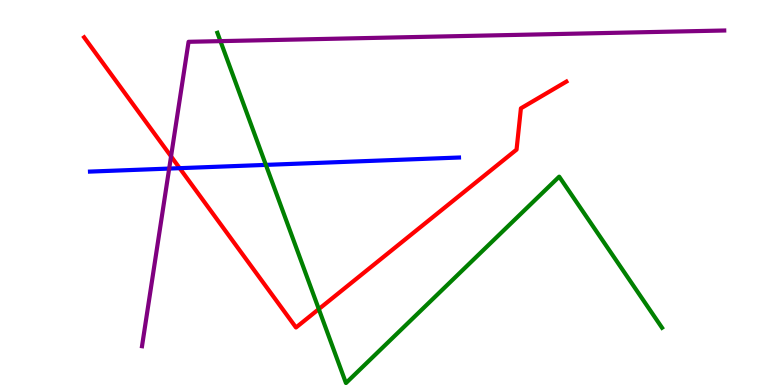[{'lines': ['blue', 'red'], 'intersections': [{'x': 2.32, 'y': 5.63}]}, {'lines': ['green', 'red'], 'intersections': [{'x': 4.11, 'y': 1.97}]}, {'lines': ['purple', 'red'], 'intersections': [{'x': 2.21, 'y': 5.94}]}, {'lines': ['blue', 'green'], 'intersections': [{'x': 3.43, 'y': 5.72}]}, {'lines': ['blue', 'purple'], 'intersections': [{'x': 2.18, 'y': 5.62}]}, {'lines': ['green', 'purple'], 'intersections': [{'x': 2.84, 'y': 8.93}]}]